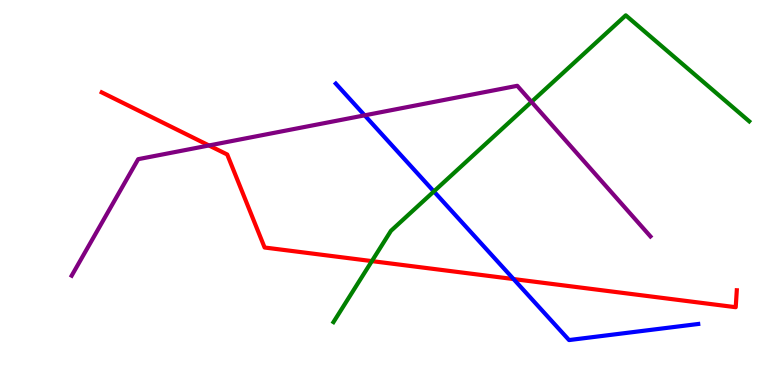[{'lines': ['blue', 'red'], 'intersections': [{'x': 6.63, 'y': 2.75}]}, {'lines': ['green', 'red'], 'intersections': [{'x': 4.8, 'y': 3.22}]}, {'lines': ['purple', 'red'], 'intersections': [{'x': 2.7, 'y': 6.22}]}, {'lines': ['blue', 'green'], 'intersections': [{'x': 5.6, 'y': 5.03}]}, {'lines': ['blue', 'purple'], 'intersections': [{'x': 4.71, 'y': 7.0}]}, {'lines': ['green', 'purple'], 'intersections': [{'x': 6.86, 'y': 7.35}]}]